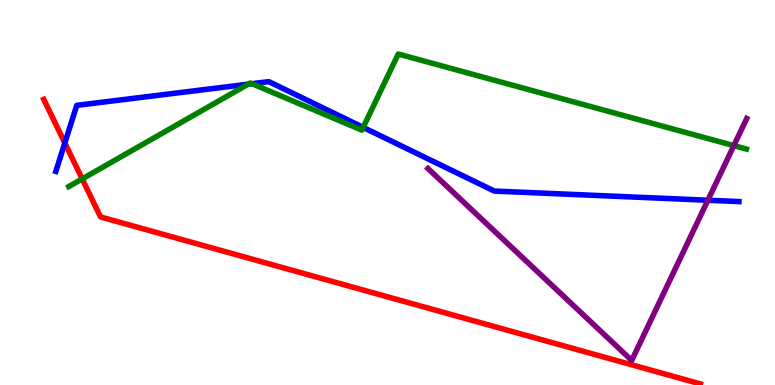[{'lines': ['blue', 'red'], 'intersections': [{'x': 0.837, 'y': 6.29}]}, {'lines': ['green', 'red'], 'intersections': [{'x': 1.06, 'y': 5.35}]}, {'lines': ['purple', 'red'], 'intersections': []}, {'lines': ['blue', 'green'], 'intersections': [{'x': 3.2, 'y': 7.81}, {'x': 3.25, 'y': 7.83}, {'x': 4.69, 'y': 6.69}]}, {'lines': ['blue', 'purple'], 'intersections': [{'x': 9.13, 'y': 4.8}]}, {'lines': ['green', 'purple'], 'intersections': [{'x': 9.47, 'y': 6.22}]}]